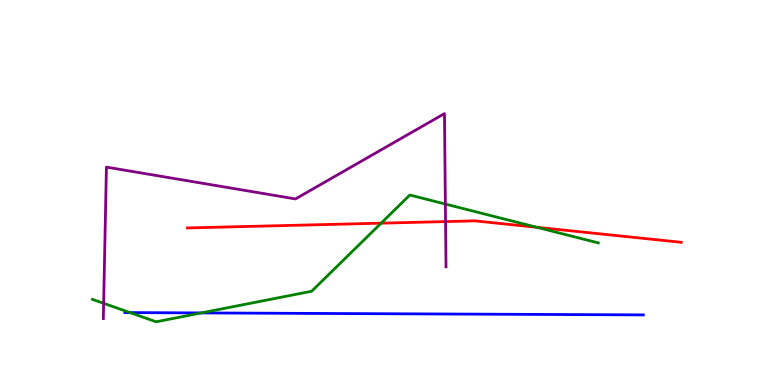[{'lines': ['blue', 'red'], 'intersections': []}, {'lines': ['green', 'red'], 'intersections': [{'x': 4.92, 'y': 4.2}, {'x': 6.93, 'y': 4.1}]}, {'lines': ['purple', 'red'], 'intersections': [{'x': 5.75, 'y': 4.24}]}, {'lines': ['blue', 'green'], 'intersections': [{'x': 1.68, 'y': 1.88}, {'x': 2.6, 'y': 1.87}]}, {'lines': ['blue', 'purple'], 'intersections': []}, {'lines': ['green', 'purple'], 'intersections': [{'x': 1.34, 'y': 2.12}, {'x': 5.75, 'y': 4.7}]}]